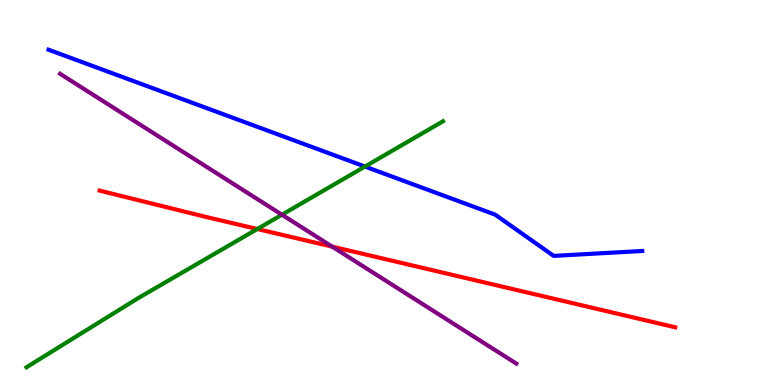[{'lines': ['blue', 'red'], 'intersections': []}, {'lines': ['green', 'red'], 'intersections': [{'x': 3.32, 'y': 4.05}]}, {'lines': ['purple', 'red'], 'intersections': [{'x': 4.29, 'y': 3.59}]}, {'lines': ['blue', 'green'], 'intersections': [{'x': 4.71, 'y': 5.67}]}, {'lines': ['blue', 'purple'], 'intersections': []}, {'lines': ['green', 'purple'], 'intersections': [{'x': 3.64, 'y': 4.42}]}]